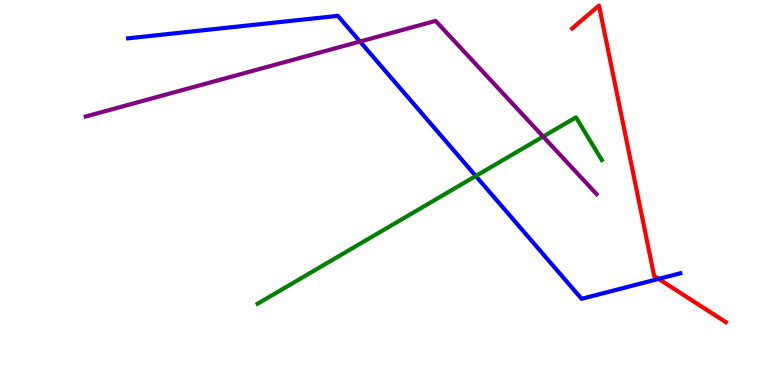[{'lines': ['blue', 'red'], 'intersections': [{'x': 8.5, 'y': 2.76}]}, {'lines': ['green', 'red'], 'intersections': []}, {'lines': ['purple', 'red'], 'intersections': []}, {'lines': ['blue', 'green'], 'intersections': [{'x': 6.14, 'y': 5.43}]}, {'lines': ['blue', 'purple'], 'intersections': [{'x': 4.64, 'y': 8.92}]}, {'lines': ['green', 'purple'], 'intersections': [{'x': 7.01, 'y': 6.45}]}]